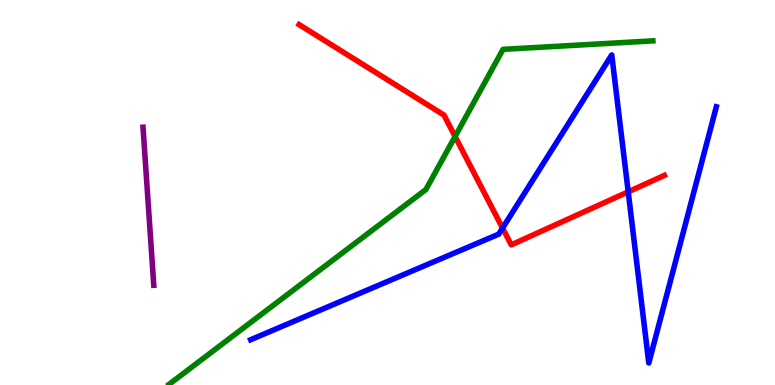[{'lines': ['blue', 'red'], 'intersections': [{'x': 6.48, 'y': 4.08}, {'x': 8.11, 'y': 5.02}]}, {'lines': ['green', 'red'], 'intersections': [{'x': 5.87, 'y': 6.45}]}, {'lines': ['purple', 'red'], 'intersections': []}, {'lines': ['blue', 'green'], 'intersections': []}, {'lines': ['blue', 'purple'], 'intersections': []}, {'lines': ['green', 'purple'], 'intersections': []}]